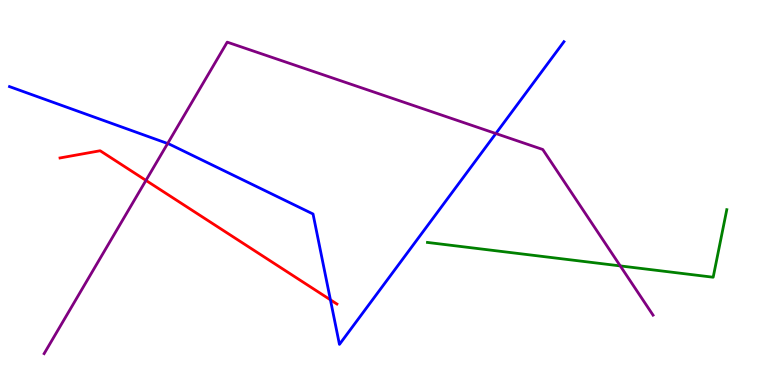[{'lines': ['blue', 'red'], 'intersections': [{'x': 4.26, 'y': 2.21}]}, {'lines': ['green', 'red'], 'intersections': []}, {'lines': ['purple', 'red'], 'intersections': [{'x': 1.88, 'y': 5.31}]}, {'lines': ['blue', 'green'], 'intersections': []}, {'lines': ['blue', 'purple'], 'intersections': [{'x': 2.16, 'y': 6.27}, {'x': 6.4, 'y': 6.53}]}, {'lines': ['green', 'purple'], 'intersections': [{'x': 8.0, 'y': 3.09}]}]